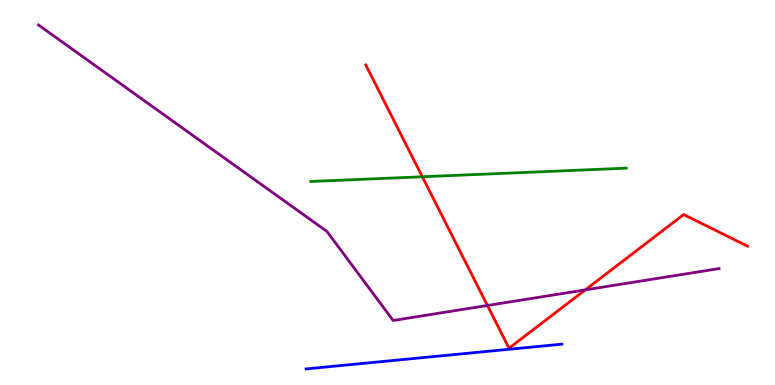[{'lines': ['blue', 'red'], 'intersections': []}, {'lines': ['green', 'red'], 'intersections': [{'x': 5.45, 'y': 5.41}]}, {'lines': ['purple', 'red'], 'intersections': [{'x': 6.29, 'y': 2.07}, {'x': 7.55, 'y': 2.47}]}, {'lines': ['blue', 'green'], 'intersections': []}, {'lines': ['blue', 'purple'], 'intersections': []}, {'lines': ['green', 'purple'], 'intersections': []}]